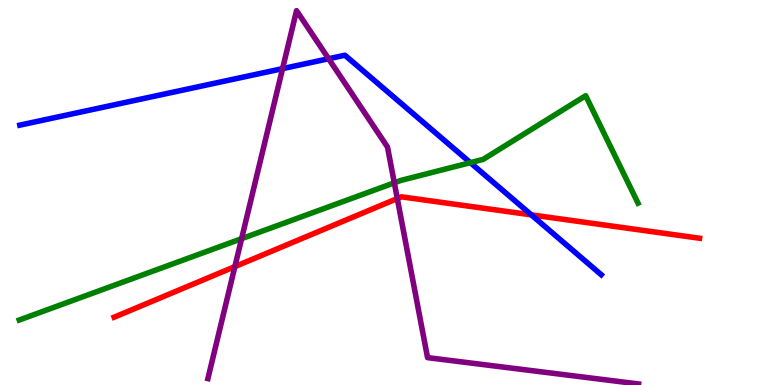[{'lines': ['blue', 'red'], 'intersections': [{'x': 6.86, 'y': 4.42}]}, {'lines': ['green', 'red'], 'intersections': []}, {'lines': ['purple', 'red'], 'intersections': [{'x': 3.03, 'y': 3.07}, {'x': 5.13, 'y': 4.84}]}, {'lines': ['blue', 'green'], 'intersections': [{'x': 6.07, 'y': 5.78}]}, {'lines': ['blue', 'purple'], 'intersections': [{'x': 3.65, 'y': 8.22}, {'x': 4.24, 'y': 8.47}]}, {'lines': ['green', 'purple'], 'intersections': [{'x': 3.12, 'y': 3.8}, {'x': 5.09, 'y': 5.25}]}]